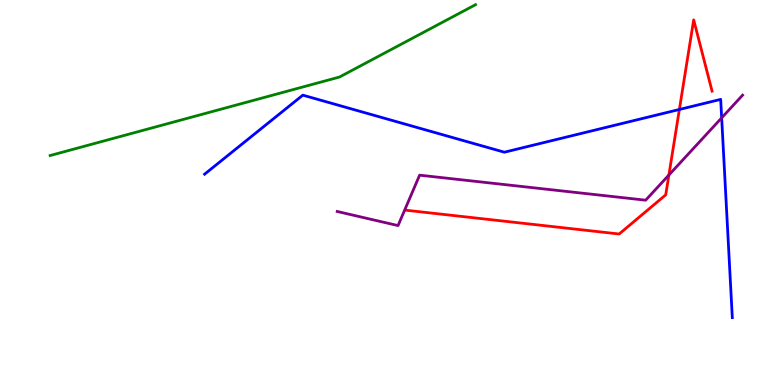[{'lines': ['blue', 'red'], 'intersections': [{'x': 8.77, 'y': 7.16}]}, {'lines': ['green', 'red'], 'intersections': []}, {'lines': ['purple', 'red'], 'intersections': [{'x': 8.63, 'y': 5.45}]}, {'lines': ['blue', 'green'], 'intersections': []}, {'lines': ['blue', 'purple'], 'intersections': [{'x': 9.31, 'y': 6.94}]}, {'lines': ['green', 'purple'], 'intersections': []}]